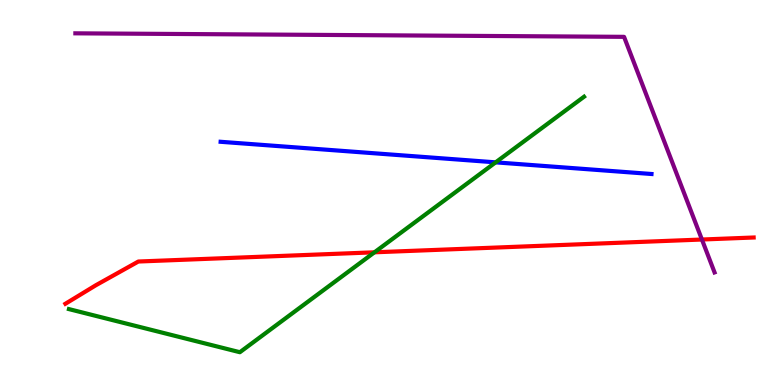[{'lines': ['blue', 'red'], 'intersections': []}, {'lines': ['green', 'red'], 'intersections': [{'x': 4.83, 'y': 3.45}]}, {'lines': ['purple', 'red'], 'intersections': [{'x': 9.06, 'y': 3.78}]}, {'lines': ['blue', 'green'], 'intersections': [{'x': 6.4, 'y': 5.78}]}, {'lines': ['blue', 'purple'], 'intersections': []}, {'lines': ['green', 'purple'], 'intersections': []}]